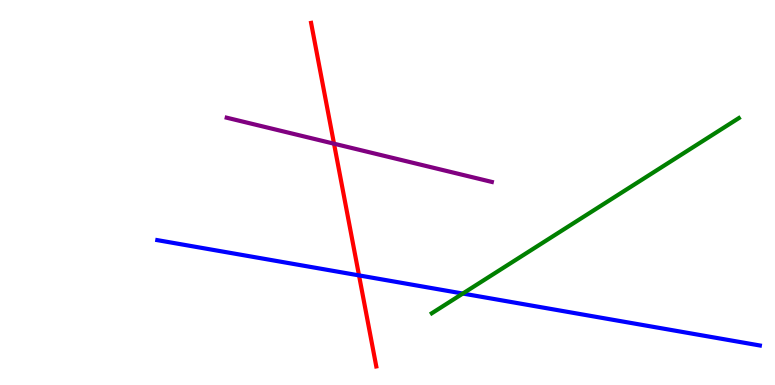[{'lines': ['blue', 'red'], 'intersections': [{'x': 4.63, 'y': 2.85}]}, {'lines': ['green', 'red'], 'intersections': []}, {'lines': ['purple', 'red'], 'intersections': [{'x': 4.31, 'y': 6.27}]}, {'lines': ['blue', 'green'], 'intersections': [{'x': 5.97, 'y': 2.38}]}, {'lines': ['blue', 'purple'], 'intersections': []}, {'lines': ['green', 'purple'], 'intersections': []}]